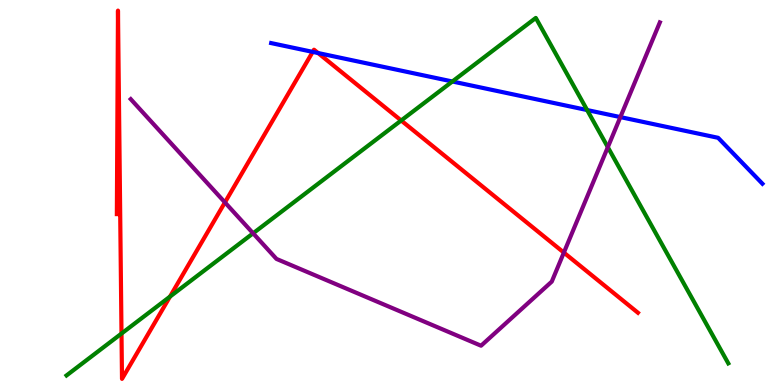[{'lines': ['blue', 'red'], 'intersections': [{'x': 4.04, 'y': 8.65}, {'x': 4.1, 'y': 8.62}]}, {'lines': ['green', 'red'], 'intersections': [{'x': 1.57, 'y': 1.34}, {'x': 2.19, 'y': 2.3}, {'x': 5.18, 'y': 6.87}]}, {'lines': ['purple', 'red'], 'intersections': [{'x': 2.9, 'y': 4.74}, {'x': 7.28, 'y': 3.44}]}, {'lines': ['blue', 'green'], 'intersections': [{'x': 5.84, 'y': 7.88}, {'x': 7.58, 'y': 7.14}]}, {'lines': ['blue', 'purple'], 'intersections': [{'x': 8.0, 'y': 6.96}]}, {'lines': ['green', 'purple'], 'intersections': [{'x': 3.27, 'y': 3.94}, {'x': 7.84, 'y': 6.18}]}]